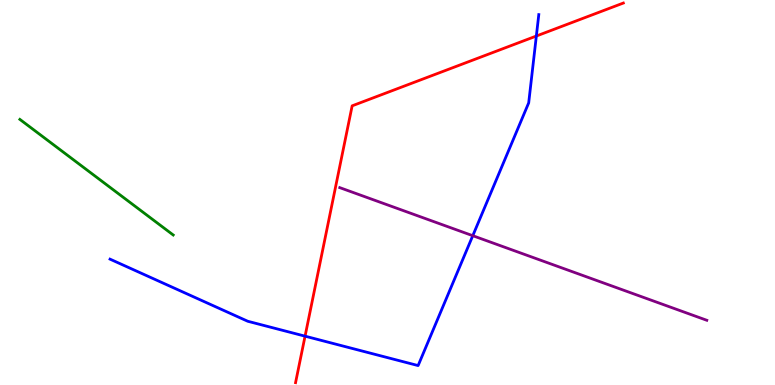[{'lines': ['blue', 'red'], 'intersections': [{'x': 3.94, 'y': 1.27}, {'x': 6.92, 'y': 9.06}]}, {'lines': ['green', 'red'], 'intersections': []}, {'lines': ['purple', 'red'], 'intersections': []}, {'lines': ['blue', 'green'], 'intersections': []}, {'lines': ['blue', 'purple'], 'intersections': [{'x': 6.1, 'y': 3.88}]}, {'lines': ['green', 'purple'], 'intersections': []}]